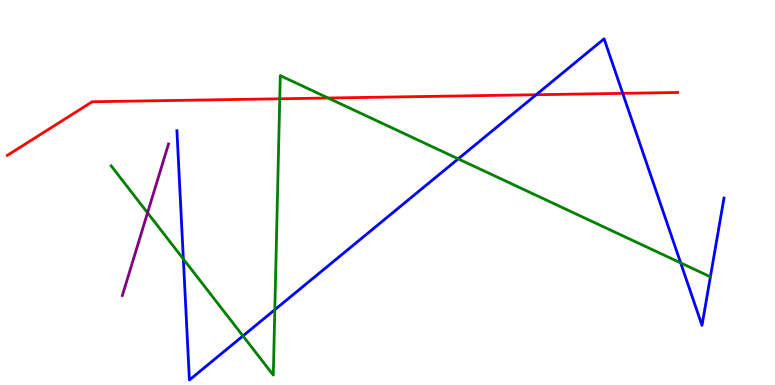[{'lines': ['blue', 'red'], 'intersections': [{'x': 6.92, 'y': 7.54}, {'x': 8.04, 'y': 7.58}]}, {'lines': ['green', 'red'], 'intersections': [{'x': 3.61, 'y': 7.43}, {'x': 4.23, 'y': 7.45}]}, {'lines': ['purple', 'red'], 'intersections': []}, {'lines': ['blue', 'green'], 'intersections': [{'x': 2.37, 'y': 3.27}, {'x': 3.13, 'y': 1.27}, {'x': 3.55, 'y': 1.96}, {'x': 5.91, 'y': 5.87}, {'x': 8.78, 'y': 3.17}]}, {'lines': ['blue', 'purple'], 'intersections': []}, {'lines': ['green', 'purple'], 'intersections': [{'x': 1.9, 'y': 4.47}]}]